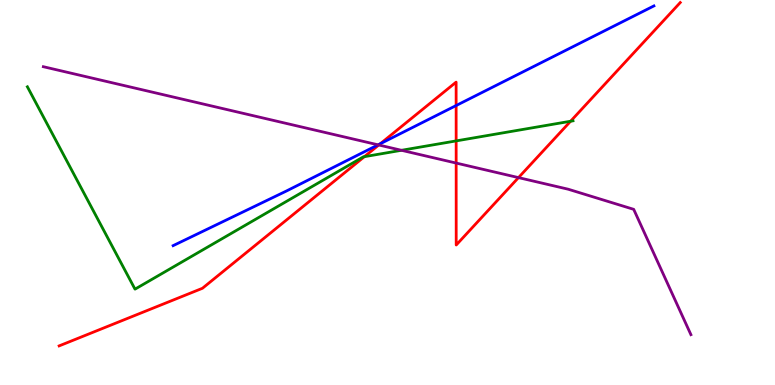[{'lines': ['blue', 'red'], 'intersections': [{'x': 4.91, 'y': 6.27}, {'x': 5.89, 'y': 7.26}]}, {'lines': ['green', 'red'], 'intersections': [{'x': 4.7, 'y': 5.93}, {'x': 5.89, 'y': 6.34}, {'x': 7.36, 'y': 6.85}]}, {'lines': ['purple', 'red'], 'intersections': [{'x': 4.89, 'y': 6.23}, {'x': 5.89, 'y': 5.76}, {'x': 6.69, 'y': 5.39}]}, {'lines': ['blue', 'green'], 'intersections': []}, {'lines': ['blue', 'purple'], 'intersections': [{'x': 4.88, 'y': 6.24}]}, {'lines': ['green', 'purple'], 'intersections': [{'x': 5.18, 'y': 6.1}]}]